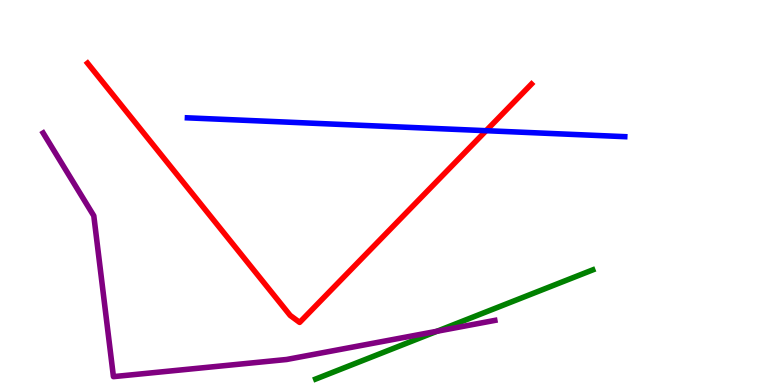[{'lines': ['blue', 'red'], 'intersections': [{'x': 6.27, 'y': 6.61}]}, {'lines': ['green', 'red'], 'intersections': []}, {'lines': ['purple', 'red'], 'intersections': []}, {'lines': ['blue', 'green'], 'intersections': []}, {'lines': ['blue', 'purple'], 'intersections': []}, {'lines': ['green', 'purple'], 'intersections': [{'x': 5.64, 'y': 1.4}]}]